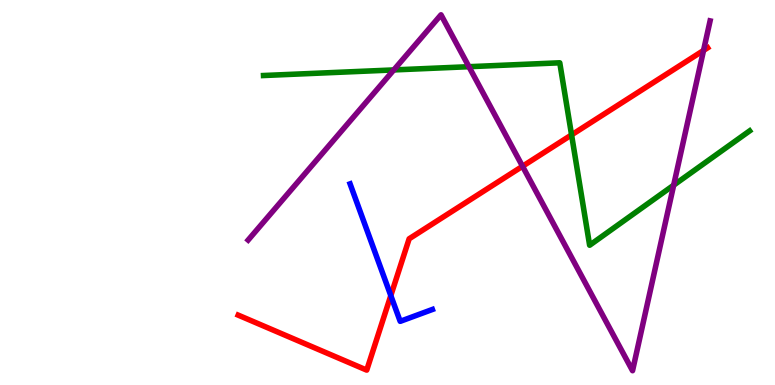[{'lines': ['blue', 'red'], 'intersections': [{'x': 5.04, 'y': 2.32}]}, {'lines': ['green', 'red'], 'intersections': [{'x': 7.38, 'y': 6.5}]}, {'lines': ['purple', 'red'], 'intersections': [{'x': 6.74, 'y': 5.68}, {'x': 9.08, 'y': 8.69}]}, {'lines': ['blue', 'green'], 'intersections': []}, {'lines': ['blue', 'purple'], 'intersections': []}, {'lines': ['green', 'purple'], 'intersections': [{'x': 5.08, 'y': 8.18}, {'x': 6.05, 'y': 8.27}, {'x': 8.69, 'y': 5.19}]}]